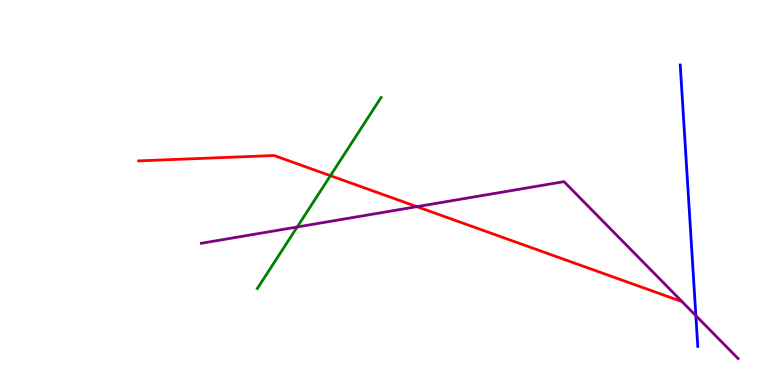[{'lines': ['blue', 'red'], 'intersections': []}, {'lines': ['green', 'red'], 'intersections': [{'x': 4.26, 'y': 5.44}]}, {'lines': ['purple', 'red'], 'intersections': [{'x': 5.38, 'y': 4.63}]}, {'lines': ['blue', 'green'], 'intersections': []}, {'lines': ['blue', 'purple'], 'intersections': [{'x': 8.98, 'y': 1.8}]}, {'lines': ['green', 'purple'], 'intersections': [{'x': 3.83, 'y': 4.1}]}]